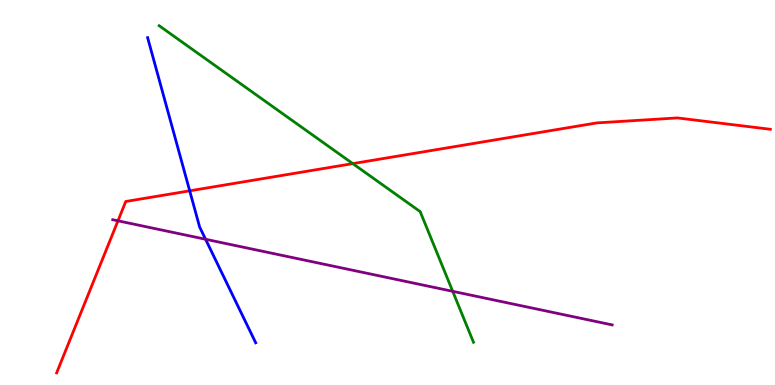[{'lines': ['blue', 'red'], 'intersections': [{'x': 2.45, 'y': 5.04}]}, {'lines': ['green', 'red'], 'intersections': [{'x': 4.55, 'y': 5.75}]}, {'lines': ['purple', 'red'], 'intersections': [{'x': 1.52, 'y': 4.26}]}, {'lines': ['blue', 'green'], 'intersections': []}, {'lines': ['blue', 'purple'], 'intersections': [{'x': 2.65, 'y': 3.79}]}, {'lines': ['green', 'purple'], 'intersections': [{'x': 5.84, 'y': 2.43}]}]